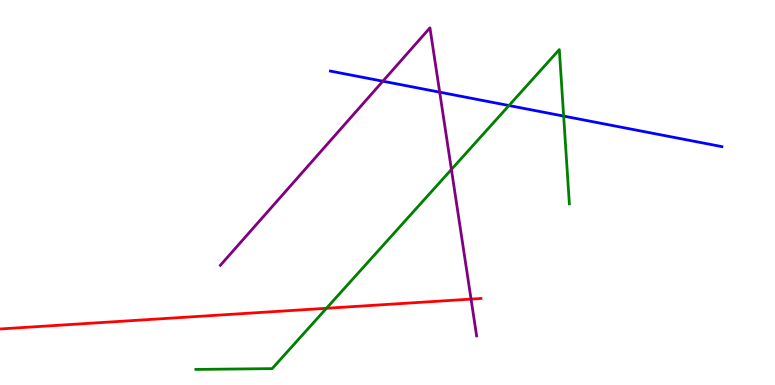[{'lines': ['blue', 'red'], 'intersections': []}, {'lines': ['green', 'red'], 'intersections': [{'x': 4.21, 'y': 1.99}]}, {'lines': ['purple', 'red'], 'intersections': [{'x': 6.08, 'y': 2.23}]}, {'lines': ['blue', 'green'], 'intersections': [{'x': 6.57, 'y': 7.26}, {'x': 7.27, 'y': 6.98}]}, {'lines': ['blue', 'purple'], 'intersections': [{'x': 4.94, 'y': 7.89}, {'x': 5.67, 'y': 7.61}]}, {'lines': ['green', 'purple'], 'intersections': [{'x': 5.82, 'y': 5.6}]}]